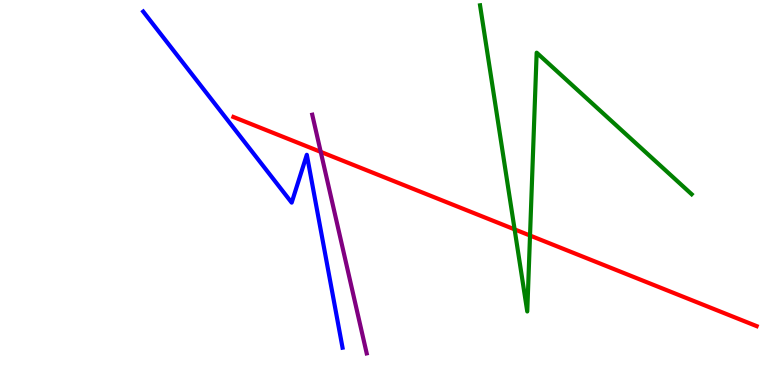[{'lines': ['blue', 'red'], 'intersections': []}, {'lines': ['green', 'red'], 'intersections': [{'x': 6.64, 'y': 4.04}, {'x': 6.84, 'y': 3.88}]}, {'lines': ['purple', 'red'], 'intersections': [{'x': 4.14, 'y': 6.05}]}, {'lines': ['blue', 'green'], 'intersections': []}, {'lines': ['blue', 'purple'], 'intersections': []}, {'lines': ['green', 'purple'], 'intersections': []}]